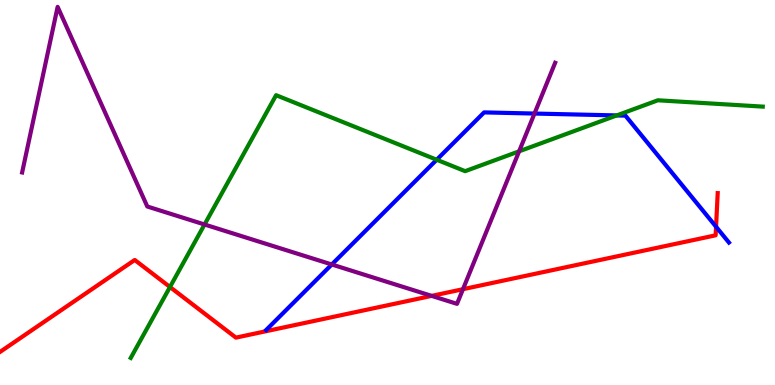[{'lines': ['blue', 'red'], 'intersections': [{'x': 9.24, 'y': 4.11}]}, {'lines': ['green', 'red'], 'intersections': [{'x': 2.19, 'y': 2.55}]}, {'lines': ['purple', 'red'], 'intersections': [{'x': 5.57, 'y': 2.31}, {'x': 5.97, 'y': 2.49}]}, {'lines': ['blue', 'green'], 'intersections': [{'x': 5.63, 'y': 5.85}, {'x': 7.96, 'y': 7.0}]}, {'lines': ['blue', 'purple'], 'intersections': [{'x': 4.28, 'y': 3.13}, {'x': 6.9, 'y': 7.05}]}, {'lines': ['green', 'purple'], 'intersections': [{'x': 2.64, 'y': 4.17}, {'x': 6.7, 'y': 6.07}]}]